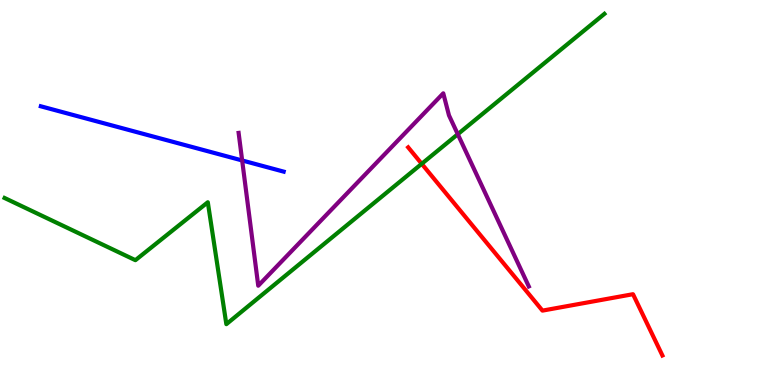[{'lines': ['blue', 'red'], 'intersections': []}, {'lines': ['green', 'red'], 'intersections': [{'x': 5.44, 'y': 5.75}]}, {'lines': ['purple', 'red'], 'intersections': []}, {'lines': ['blue', 'green'], 'intersections': []}, {'lines': ['blue', 'purple'], 'intersections': [{'x': 3.12, 'y': 5.83}]}, {'lines': ['green', 'purple'], 'intersections': [{'x': 5.91, 'y': 6.51}]}]